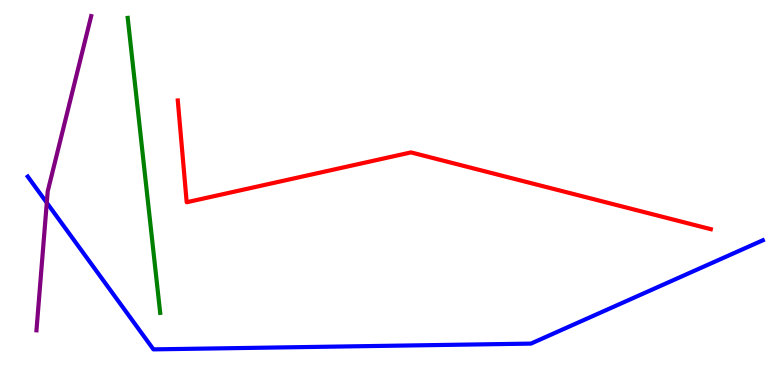[{'lines': ['blue', 'red'], 'intersections': []}, {'lines': ['green', 'red'], 'intersections': []}, {'lines': ['purple', 'red'], 'intersections': []}, {'lines': ['blue', 'green'], 'intersections': []}, {'lines': ['blue', 'purple'], 'intersections': [{'x': 0.604, 'y': 4.73}]}, {'lines': ['green', 'purple'], 'intersections': []}]